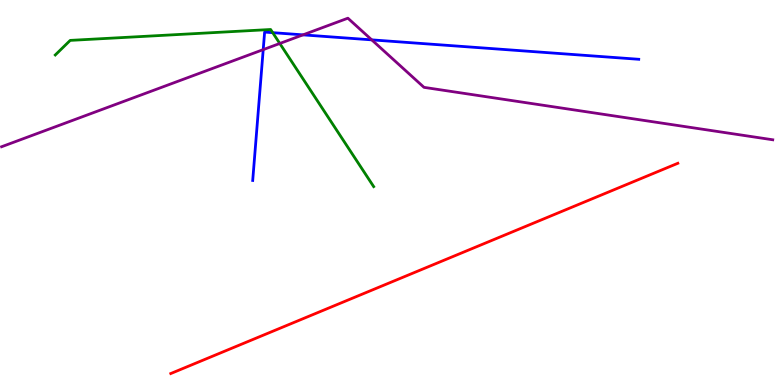[{'lines': ['blue', 'red'], 'intersections': []}, {'lines': ['green', 'red'], 'intersections': []}, {'lines': ['purple', 'red'], 'intersections': []}, {'lines': ['blue', 'green'], 'intersections': [{'x': 3.52, 'y': 9.15}]}, {'lines': ['blue', 'purple'], 'intersections': [{'x': 3.4, 'y': 8.71}, {'x': 3.91, 'y': 9.09}, {'x': 4.8, 'y': 8.96}]}, {'lines': ['green', 'purple'], 'intersections': [{'x': 3.61, 'y': 8.87}]}]